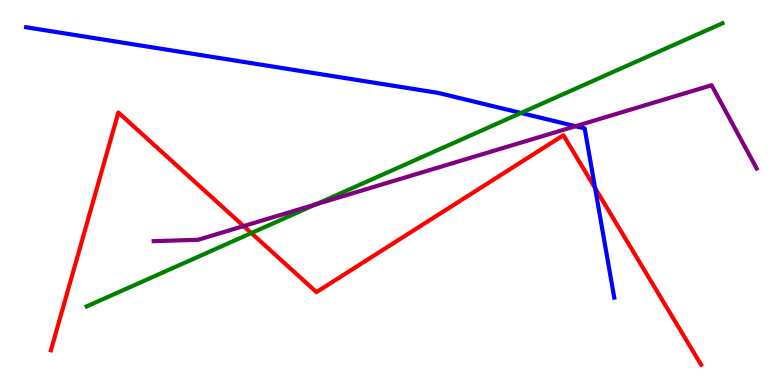[{'lines': ['blue', 'red'], 'intersections': [{'x': 7.68, 'y': 5.12}]}, {'lines': ['green', 'red'], 'intersections': [{'x': 3.24, 'y': 3.95}]}, {'lines': ['purple', 'red'], 'intersections': [{'x': 3.14, 'y': 4.13}]}, {'lines': ['blue', 'green'], 'intersections': [{'x': 6.72, 'y': 7.07}]}, {'lines': ['blue', 'purple'], 'intersections': [{'x': 7.43, 'y': 6.72}]}, {'lines': ['green', 'purple'], 'intersections': [{'x': 4.08, 'y': 4.69}]}]